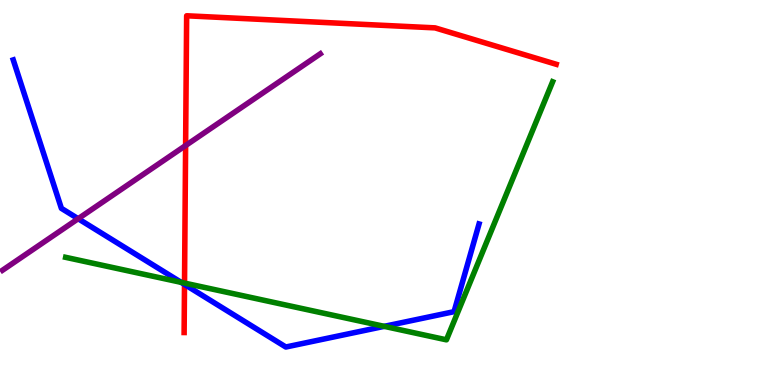[{'lines': ['blue', 'red'], 'intersections': [{'x': 2.38, 'y': 2.61}]}, {'lines': ['green', 'red'], 'intersections': [{'x': 2.38, 'y': 2.65}]}, {'lines': ['purple', 'red'], 'intersections': [{'x': 2.39, 'y': 6.22}]}, {'lines': ['blue', 'green'], 'intersections': [{'x': 2.34, 'y': 2.67}, {'x': 4.96, 'y': 1.52}]}, {'lines': ['blue', 'purple'], 'intersections': [{'x': 1.01, 'y': 4.32}]}, {'lines': ['green', 'purple'], 'intersections': []}]